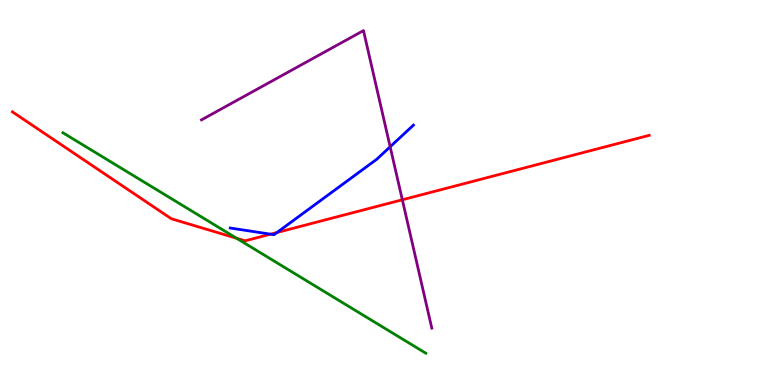[{'lines': ['blue', 'red'], 'intersections': [{'x': 3.49, 'y': 3.92}, {'x': 3.57, 'y': 3.96}]}, {'lines': ['green', 'red'], 'intersections': [{'x': 3.05, 'y': 3.81}]}, {'lines': ['purple', 'red'], 'intersections': [{'x': 5.19, 'y': 4.81}]}, {'lines': ['blue', 'green'], 'intersections': []}, {'lines': ['blue', 'purple'], 'intersections': [{'x': 5.03, 'y': 6.19}]}, {'lines': ['green', 'purple'], 'intersections': []}]